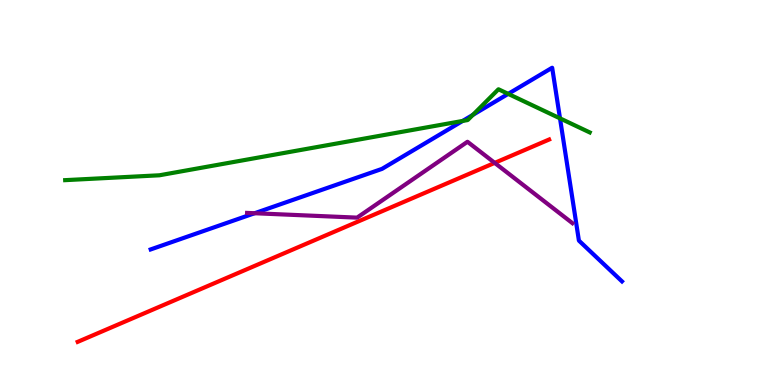[{'lines': ['blue', 'red'], 'intersections': []}, {'lines': ['green', 'red'], 'intersections': []}, {'lines': ['purple', 'red'], 'intersections': [{'x': 6.38, 'y': 5.77}]}, {'lines': ['blue', 'green'], 'intersections': [{'x': 5.97, 'y': 6.86}, {'x': 6.1, 'y': 7.02}, {'x': 6.56, 'y': 7.56}, {'x': 7.23, 'y': 6.93}]}, {'lines': ['blue', 'purple'], 'intersections': [{'x': 3.29, 'y': 4.46}]}, {'lines': ['green', 'purple'], 'intersections': []}]